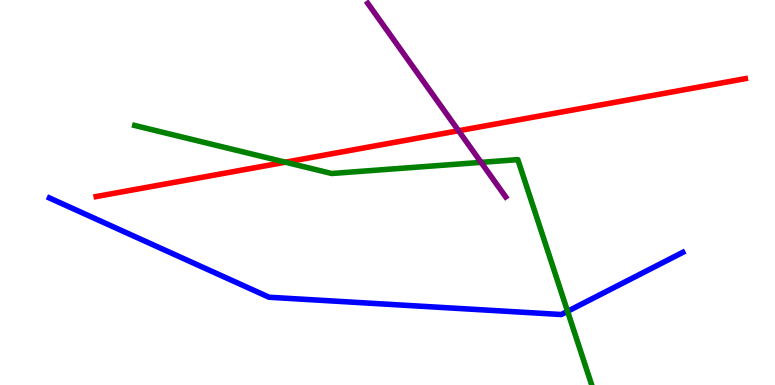[{'lines': ['blue', 'red'], 'intersections': []}, {'lines': ['green', 'red'], 'intersections': [{'x': 3.68, 'y': 5.79}]}, {'lines': ['purple', 'red'], 'intersections': [{'x': 5.92, 'y': 6.6}]}, {'lines': ['blue', 'green'], 'intersections': [{'x': 7.32, 'y': 1.91}]}, {'lines': ['blue', 'purple'], 'intersections': []}, {'lines': ['green', 'purple'], 'intersections': [{'x': 6.21, 'y': 5.78}]}]